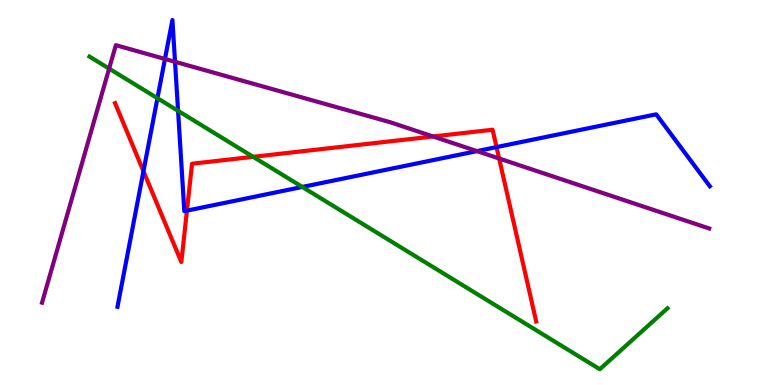[{'lines': ['blue', 'red'], 'intersections': [{'x': 1.85, 'y': 5.55}, {'x': 2.41, 'y': 4.53}, {'x': 6.41, 'y': 6.18}]}, {'lines': ['green', 'red'], 'intersections': [{'x': 3.27, 'y': 5.93}]}, {'lines': ['purple', 'red'], 'intersections': [{'x': 5.59, 'y': 6.46}, {'x': 6.44, 'y': 5.88}]}, {'lines': ['blue', 'green'], 'intersections': [{'x': 2.03, 'y': 7.45}, {'x': 2.3, 'y': 7.12}, {'x': 3.9, 'y': 5.14}]}, {'lines': ['blue', 'purple'], 'intersections': [{'x': 2.13, 'y': 8.47}, {'x': 2.26, 'y': 8.4}, {'x': 6.15, 'y': 6.07}]}, {'lines': ['green', 'purple'], 'intersections': [{'x': 1.41, 'y': 8.22}]}]